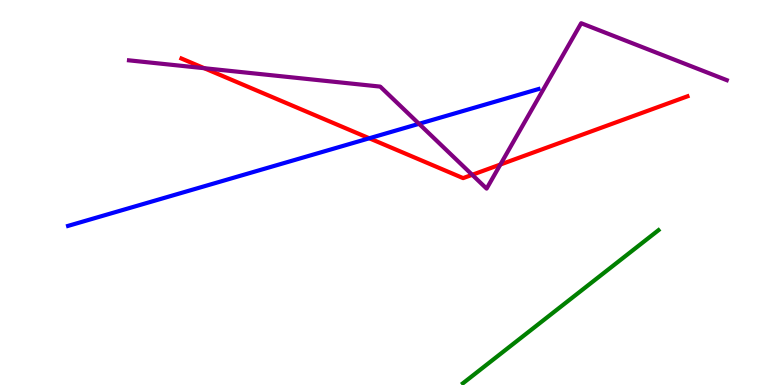[{'lines': ['blue', 'red'], 'intersections': [{'x': 4.76, 'y': 6.41}]}, {'lines': ['green', 'red'], 'intersections': []}, {'lines': ['purple', 'red'], 'intersections': [{'x': 2.64, 'y': 8.23}, {'x': 6.09, 'y': 5.46}, {'x': 6.46, 'y': 5.73}]}, {'lines': ['blue', 'green'], 'intersections': []}, {'lines': ['blue', 'purple'], 'intersections': [{'x': 5.41, 'y': 6.78}]}, {'lines': ['green', 'purple'], 'intersections': []}]